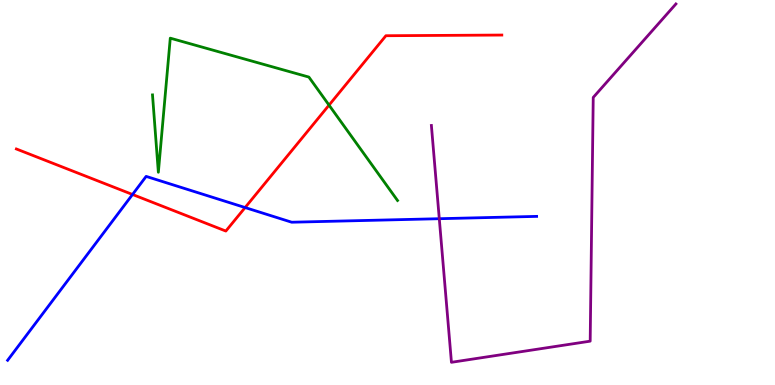[{'lines': ['blue', 'red'], 'intersections': [{'x': 1.71, 'y': 4.95}, {'x': 3.16, 'y': 4.61}]}, {'lines': ['green', 'red'], 'intersections': [{'x': 4.25, 'y': 7.27}]}, {'lines': ['purple', 'red'], 'intersections': []}, {'lines': ['blue', 'green'], 'intersections': []}, {'lines': ['blue', 'purple'], 'intersections': [{'x': 5.67, 'y': 4.32}]}, {'lines': ['green', 'purple'], 'intersections': []}]